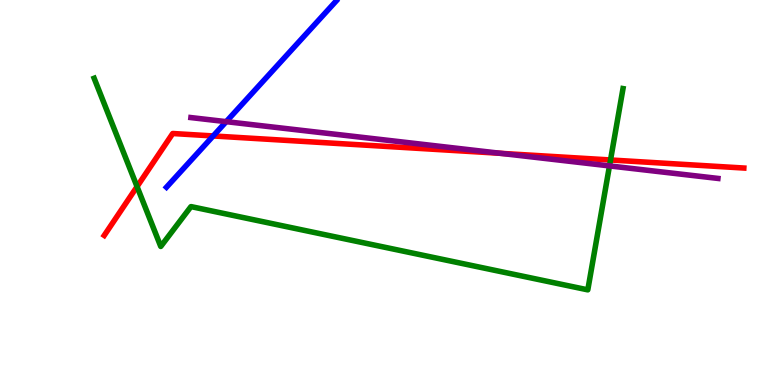[{'lines': ['blue', 'red'], 'intersections': [{'x': 2.75, 'y': 6.47}]}, {'lines': ['green', 'red'], 'intersections': [{'x': 1.77, 'y': 5.15}, {'x': 7.88, 'y': 5.84}]}, {'lines': ['purple', 'red'], 'intersections': [{'x': 6.46, 'y': 6.02}]}, {'lines': ['blue', 'green'], 'intersections': []}, {'lines': ['blue', 'purple'], 'intersections': [{'x': 2.92, 'y': 6.84}]}, {'lines': ['green', 'purple'], 'intersections': [{'x': 7.86, 'y': 5.69}]}]